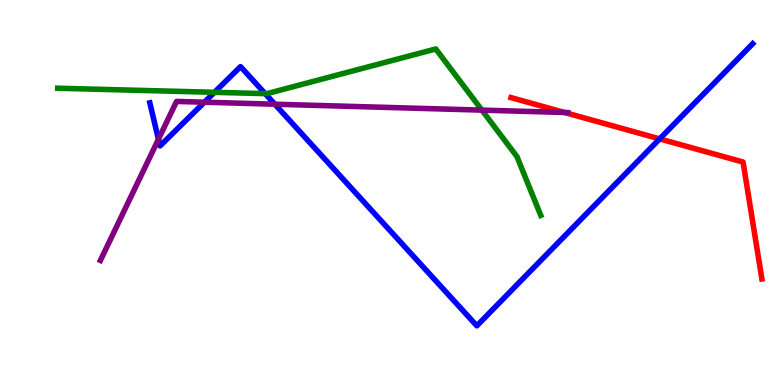[{'lines': ['blue', 'red'], 'intersections': [{'x': 8.51, 'y': 6.39}]}, {'lines': ['green', 'red'], 'intersections': []}, {'lines': ['purple', 'red'], 'intersections': [{'x': 7.28, 'y': 7.08}]}, {'lines': ['blue', 'green'], 'intersections': [{'x': 2.77, 'y': 7.6}, {'x': 3.42, 'y': 7.57}]}, {'lines': ['blue', 'purple'], 'intersections': [{'x': 2.04, 'y': 6.38}, {'x': 2.64, 'y': 7.35}, {'x': 3.55, 'y': 7.29}]}, {'lines': ['green', 'purple'], 'intersections': [{'x': 6.22, 'y': 7.14}]}]